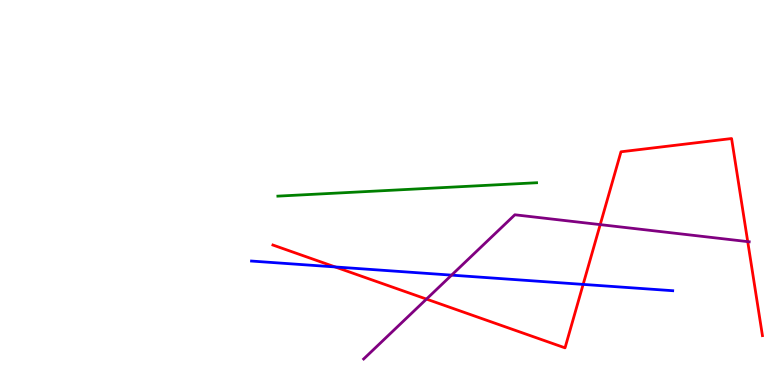[{'lines': ['blue', 'red'], 'intersections': [{'x': 4.32, 'y': 3.07}, {'x': 7.52, 'y': 2.61}]}, {'lines': ['green', 'red'], 'intersections': []}, {'lines': ['purple', 'red'], 'intersections': [{'x': 5.5, 'y': 2.23}, {'x': 7.74, 'y': 4.17}, {'x': 9.65, 'y': 3.72}]}, {'lines': ['blue', 'green'], 'intersections': []}, {'lines': ['blue', 'purple'], 'intersections': [{'x': 5.83, 'y': 2.85}]}, {'lines': ['green', 'purple'], 'intersections': []}]